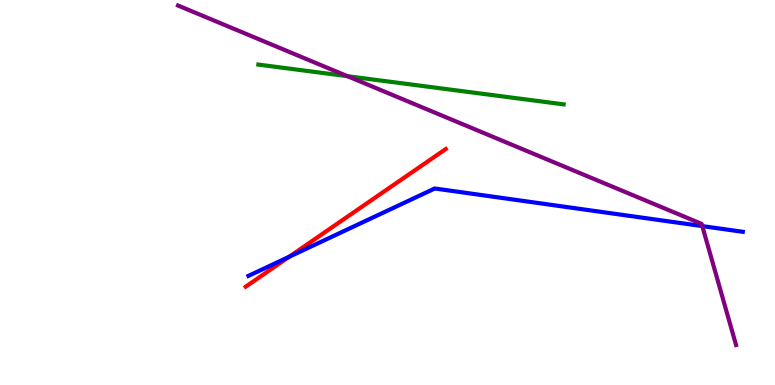[{'lines': ['blue', 'red'], 'intersections': [{'x': 3.73, 'y': 3.33}]}, {'lines': ['green', 'red'], 'intersections': []}, {'lines': ['purple', 'red'], 'intersections': []}, {'lines': ['blue', 'green'], 'intersections': []}, {'lines': ['blue', 'purple'], 'intersections': [{'x': 9.06, 'y': 4.13}]}, {'lines': ['green', 'purple'], 'intersections': [{'x': 4.48, 'y': 8.02}]}]